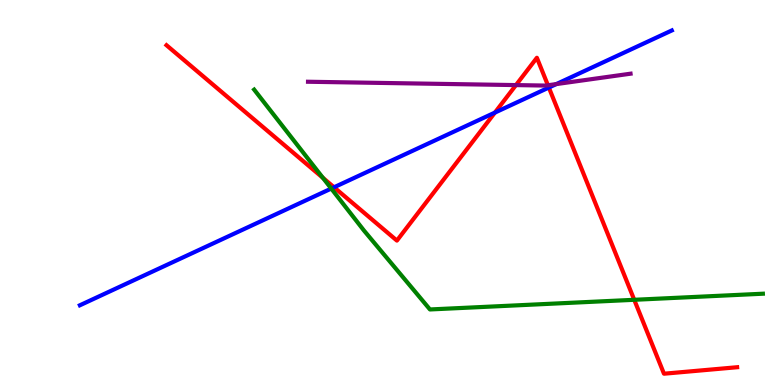[{'lines': ['blue', 'red'], 'intersections': [{'x': 4.31, 'y': 5.14}, {'x': 6.39, 'y': 7.08}, {'x': 7.08, 'y': 7.73}]}, {'lines': ['green', 'red'], 'intersections': [{'x': 4.17, 'y': 5.38}, {'x': 8.18, 'y': 2.21}]}, {'lines': ['purple', 'red'], 'intersections': [{'x': 6.66, 'y': 7.79}, {'x': 7.07, 'y': 7.79}]}, {'lines': ['blue', 'green'], 'intersections': [{'x': 4.27, 'y': 5.1}]}, {'lines': ['blue', 'purple'], 'intersections': [{'x': 7.18, 'y': 7.82}]}, {'lines': ['green', 'purple'], 'intersections': []}]